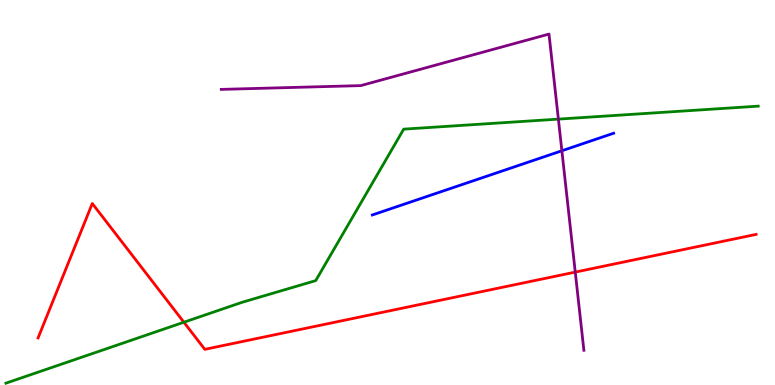[{'lines': ['blue', 'red'], 'intersections': []}, {'lines': ['green', 'red'], 'intersections': [{'x': 2.37, 'y': 1.63}]}, {'lines': ['purple', 'red'], 'intersections': [{'x': 7.42, 'y': 2.93}]}, {'lines': ['blue', 'green'], 'intersections': []}, {'lines': ['blue', 'purple'], 'intersections': [{'x': 7.25, 'y': 6.08}]}, {'lines': ['green', 'purple'], 'intersections': [{'x': 7.2, 'y': 6.91}]}]